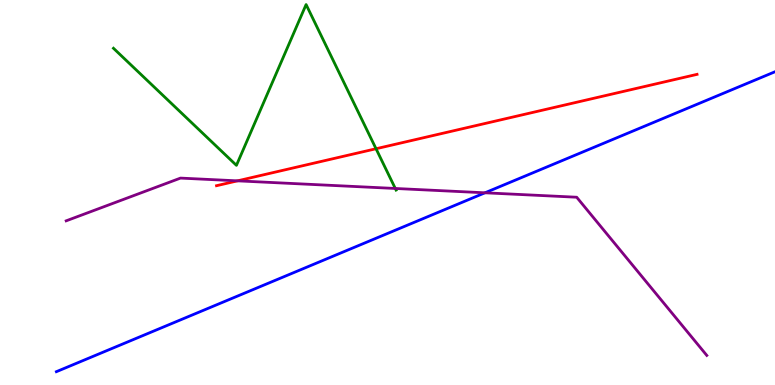[{'lines': ['blue', 'red'], 'intersections': []}, {'lines': ['green', 'red'], 'intersections': [{'x': 4.85, 'y': 6.14}]}, {'lines': ['purple', 'red'], 'intersections': [{'x': 3.06, 'y': 5.3}]}, {'lines': ['blue', 'green'], 'intersections': []}, {'lines': ['blue', 'purple'], 'intersections': [{'x': 6.26, 'y': 4.99}]}, {'lines': ['green', 'purple'], 'intersections': [{'x': 5.1, 'y': 5.1}]}]